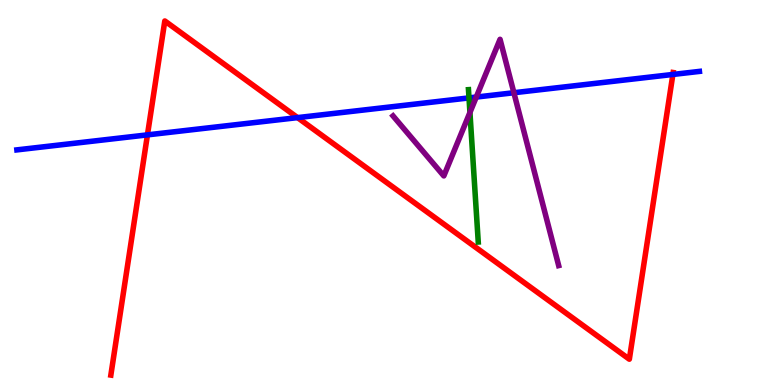[{'lines': ['blue', 'red'], 'intersections': [{'x': 1.9, 'y': 6.5}, {'x': 3.84, 'y': 6.95}, {'x': 8.68, 'y': 8.07}]}, {'lines': ['green', 'red'], 'intersections': []}, {'lines': ['purple', 'red'], 'intersections': []}, {'lines': ['blue', 'green'], 'intersections': [{'x': 6.05, 'y': 7.46}]}, {'lines': ['blue', 'purple'], 'intersections': [{'x': 6.15, 'y': 7.48}, {'x': 6.63, 'y': 7.59}]}, {'lines': ['green', 'purple'], 'intersections': [{'x': 6.06, 'y': 7.08}]}]